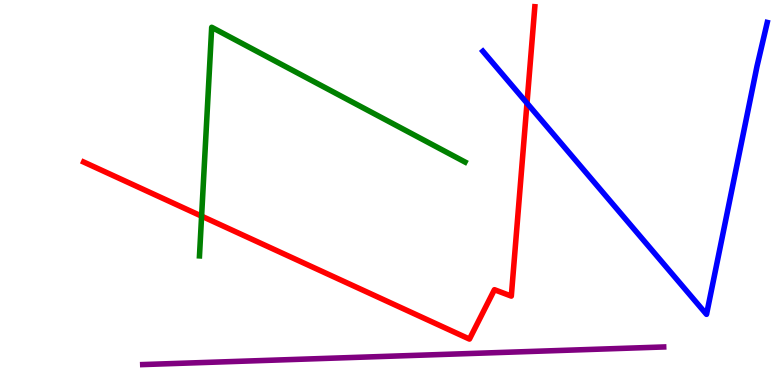[{'lines': ['blue', 'red'], 'intersections': [{'x': 6.8, 'y': 7.32}]}, {'lines': ['green', 'red'], 'intersections': [{'x': 2.6, 'y': 4.39}]}, {'lines': ['purple', 'red'], 'intersections': []}, {'lines': ['blue', 'green'], 'intersections': []}, {'lines': ['blue', 'purple'], 'intersections': []}, {'lines': ['green', 'purple'], 'intersections': []}]